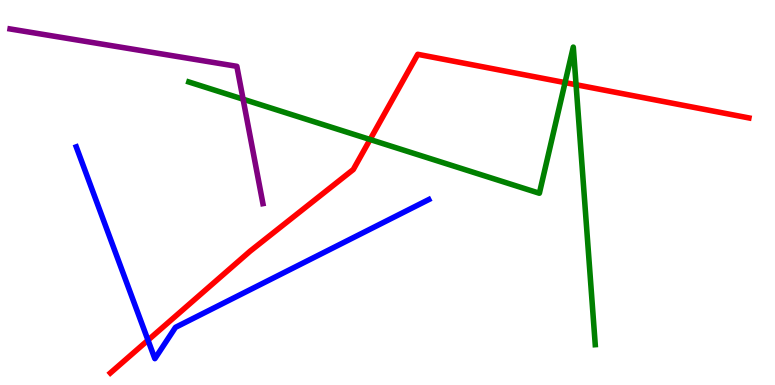[{'lines': ['blue', 'red'], 'intersections': [{'x': 1.91, 'y': 1.16}]}, {'lines': ['green', 'red'], 'intersections': [{'x': 4.78, 'y': 6.38}, {'x': 7.29, 'y': 7.85}, {'x': 7.43, 'y': 7.8}]}, {'lines': ['purple', 'red'], 'intersections': []}, {'lines': ['blue', 'green'], 'intersections': []}, {'lines': ['blue', 'purple'], 'intersections': []}, {'lines': ['green', 'purple'], 'intersections': [{'x': 3.14, 'y': 7.42}]}]